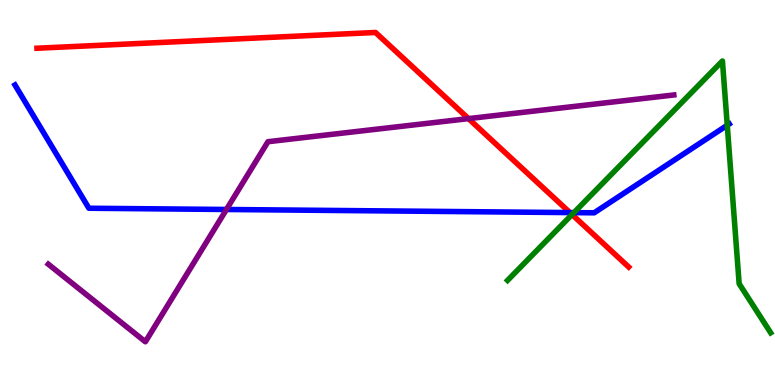[{'lines': ['blue', 'red'], 'intersections': [{'x': 7.35, 'y': 4.48}]}, {'lines': ['green', 'red'], 'intersections': [{'x': 7.38, 'y': 4.43}]}, {'lines': ['purple', 'red'], 'intersections': [{'x': 6.04, 'y': 6.92}]}, {'lines': ['blue', 'green'], 'intersections': [{'x': 7.41, 'y': 4.48}, {'x': 9.38, 'y': 6.75}]}, {'lines': ['blue', 'purple'], 'intersections': [{'x': 2.92, 'y': 4.56}]}, {'lines': ['green', 'purple'], 'intersections': []}]